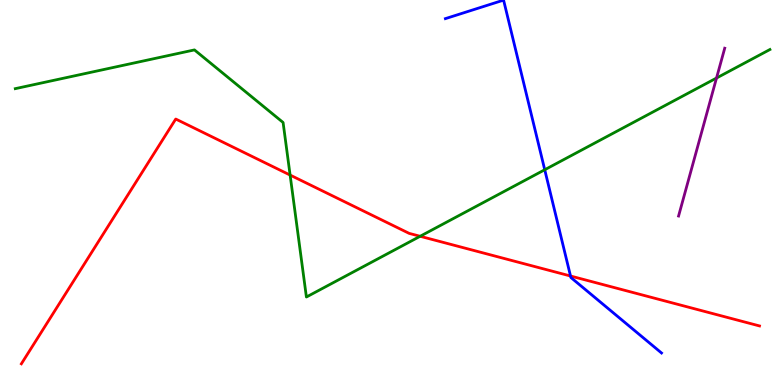[{'lines': ['blue', 'red'], 'intersections': [{'x': 7.36, 'y': 2.83}]}, {'lines': ['green', 'red'], 'intersections': [{'x': 3.74, 'y': 5.45}, {'x': 5.42, 'y': 3.86}]}, {'lines': ['purple', 'red'], 'intersections': []}, {'lines': ['blue', 'green'], 'intersections': [{'x': 7.03, 'y': 5.59}]}, {'lines': ['blue', 'purple'], 'intersections': []}, {'lines': ['green', 'purple'], 'intersections': [{'x': 9.25, 'y': 7.97}]}]